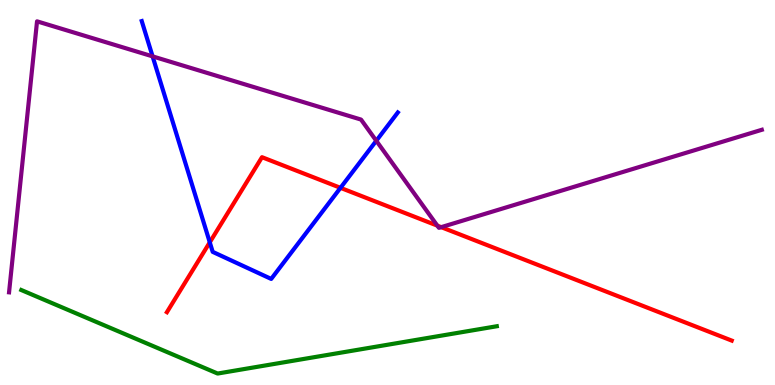[{'lines': ['blue', 'red'], 'intersections': [{'x': 2.71, 'y': 3.71}, {'x': 4.39, 'y': 5.12}]}, {'lines': ['green', 'red'], 'intersections': []}, {'lines': ['purple', 'red'], 'intersections': [{'x': 5.64, 'y': 4.14}, {'x': 5.69, 'y': 4.1}]}, {'lines': ['blue', 'green'], 'intersections': []}, {'lines': ['blue', 'purple'], 'intersections': [{'x': 1.97, 'y': 8.54}, {'x': 4.86, 'y': 6.34}]}, {'lines': ['green', 'purple'], 'intersections': []}]